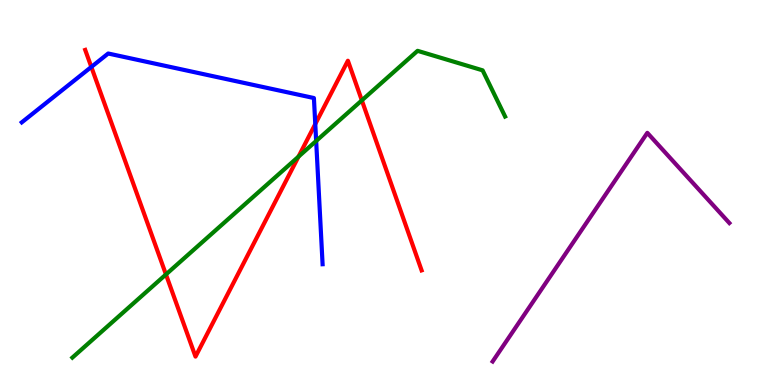[{'lines': ['blue', 'red'], 'intersections': [{'x': 1.18, 'y': 8.26}, {'x': 4.07, 'y': 6.78}]}, {'lines': ['green', 'red'], 'intersections': [{'x': 2.14, 'y': 2.87}, {'x': 3.85, 'y': 5.93}, {'x': 4.67, 'y': 7.39}]}, {'lines': ['purple', 'red'], 'intersections': []}, {'lines': ['blue', 'green'], 'intersections': [{'x': 4.08, 'y': 6.34}]}, {'lines': ['blue', 'purple'], 'intersections': []}, {'lines': ['green', 'purple'], 'intersections': []}]